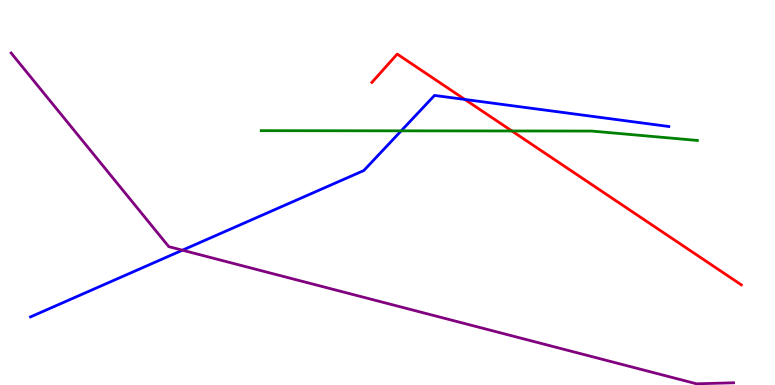[{'lines': ['blue', 'red'], 'intersections': [{'x': 6.0, 'y': 7.42}]}, {'lines': ['green', 'red'], 'intersections': [{'x': 6.6, 'y': 6.6}]}, {'lines': ['purple', 'red'], 'intersections': []}, {'lines': ['blue', 'green'], 'intersections': [{'x': 5.18, 'y': 6.6}]}, {'lines': ['blue', 'purple'], 'intersections': [{'x': 2.35, 'y': 3.5}]}, {'lines': ['green', 'purple'], 'intersections': []}]